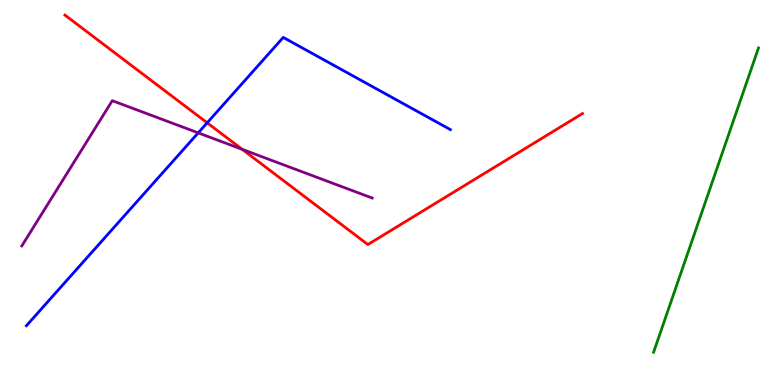[{'lines': ['blue', 'red'], 'intersections': [{'x': 2.67, 'y': 6.81}]}, {'lines': ['green', 'red'], 'intersections': []}, {'lines': ['purple', 'red'], 'intersections': [{'x': 3.12, 'y': 6.12}]}, {'lines': ['blue', 'green'], 'intersections': []}, {'lines': ['blue', 'purple'], 'intersections': [{'x': 2.56, 'y': 6.55}]}, {'lines': ['green', 'purple'], 'intersections': []}]